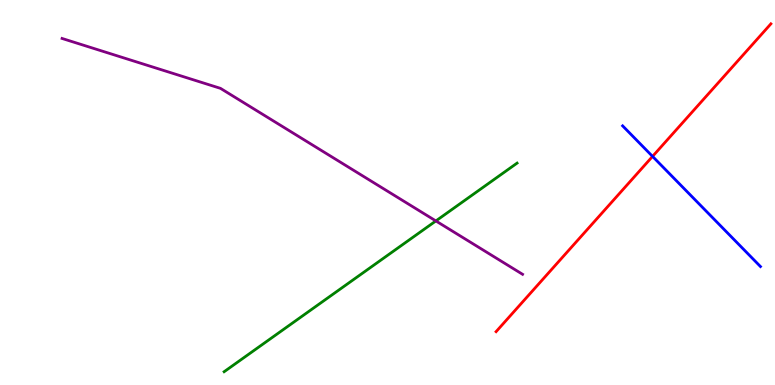[{'lines': ['blue', 'red'], 'intersections': [{'x': 8.42, 'y': 5.94}]}, {'lines': ['green', 'red'], 'intersections': []}, {'lines': ['purple', 'red'], 'intersections': []}, {'lines': ['blue', 'green'], 'intersections': []}, {'lines': ['blue', 'purple'], 'intersections': []}, {'lines': ['green', 'purple'], 'intersections': [{'x': 5.62, 'y': 4.26}]}]